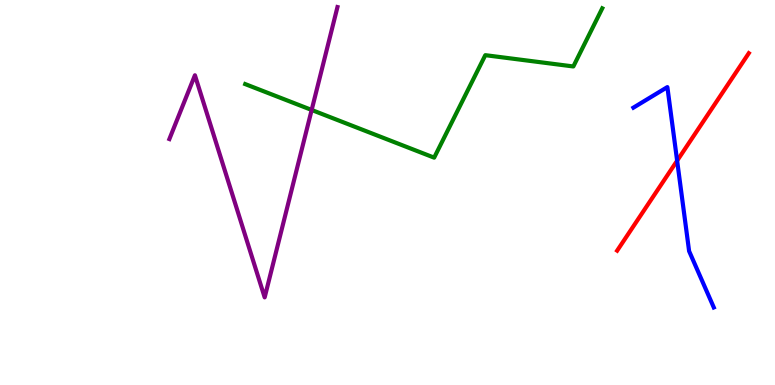[{'lines': ['blue', 'red'], 'intersections': [{'x': 8.74, 'y': 5.83}]}, {'lines': ['green', 'red'], 'intersections': []}, {'lines': ['purple', 'red'], 'intersections': []}, {'lines': ['blue', 'green'], 'intersections': []}, {'lines': ['blue', 'purple'], 'intersections': []}, {'lines': ['green', 'purple'], 'intersections': [{'x': 4.02, 'y': 7.14}]}]